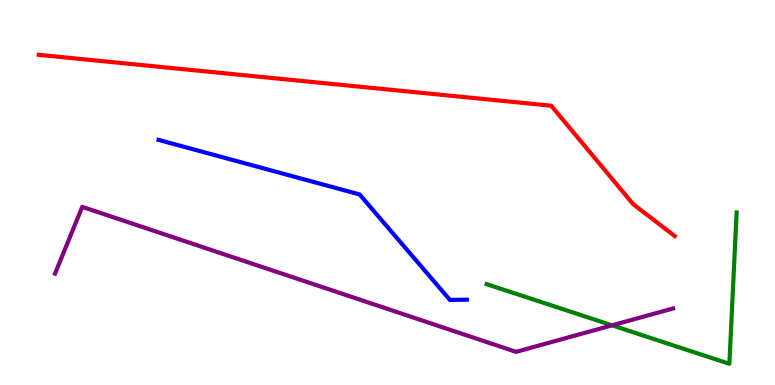[{'lines': ['blue', 'red'], 'intersections': []}, {'lines': ['green', 'red'], 'intersections': []}, {'lines': ['purple', 'red'], 'intersections': []}, {'lines': ['blue', 'green'], 'intersections': []}, {'lines': ['blue', 'purple'], 'intersections': []}, {'lines': ['green', 'purple'], 'intersections': [{'x': 7.9, 'y': 1.55}]}]